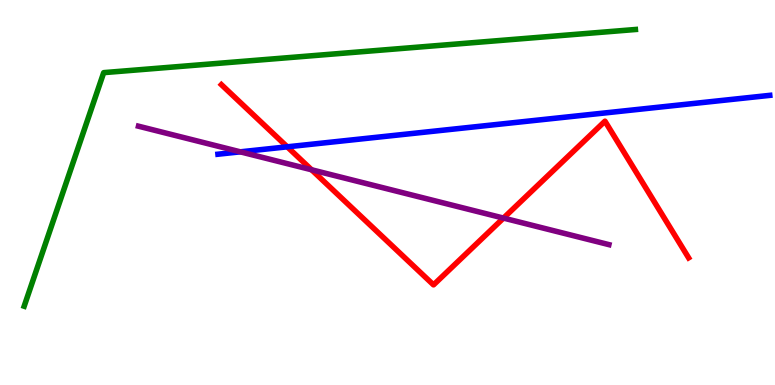[{'lines': ['blue', 'red'], 'intersections': [{'x': 3.71, 'y': 6.19}]}, {'lines': ['green', 'red'], 'intersections': []}, {'lines': ['purple', 'red'], 'intersections': [{'x': 4.02, 'y': 5.59}, {'x': 6.5, 'y': 4.34}]}, {'lines': ['blue', 'green'], 'intersections': []}, {'lines': ['blue', 'purple'], 'intersections': [{'x': 3.1, 'y': 6.06}]}, {'lines': ['green', 'purple'], 'intersections': []}]